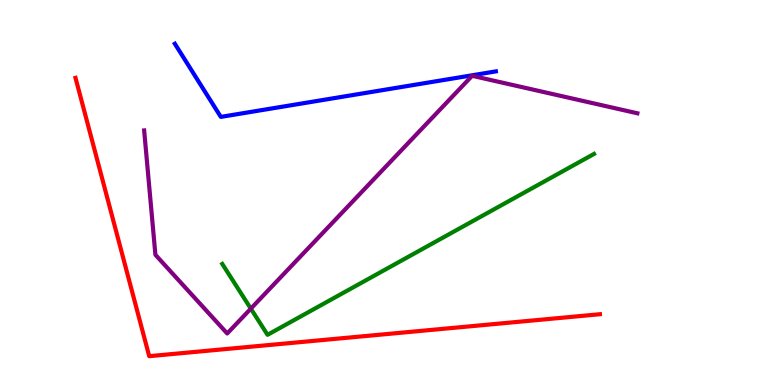[{'lines': ['blue', 'red'], 'intersections': []}, {'lines': ['green', 'red'], 'intersections': []}, {'lines': ['purple', 'red'], 'intersections': []}, {'lines': ['blue', 'green'], 'intersections': []}, {'lines': ['blue', 'purple'], 'intersections': []}, {'lines': ['green', 'purple'], 'intersections': [{'x': 3.24, 'y': 1.98}]}]